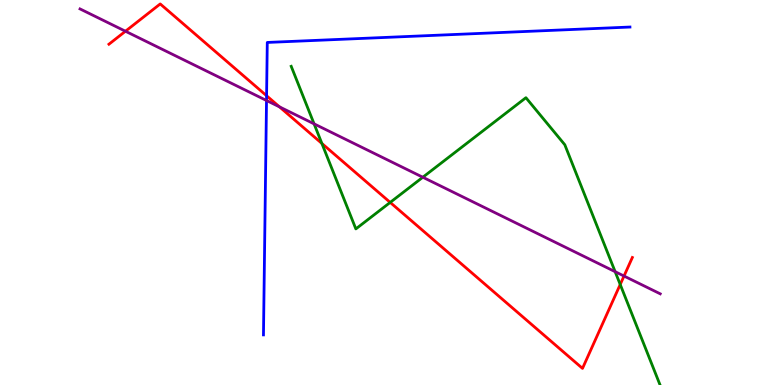[{'lines': ['blue', 'red'], 'intersections': [{'x': 3.44, 'y': 7.51}]}, {'lines': ['green', 'red'], 'intersections': [{'x': 4.15, 'y': 6.27}, {'x': 5.03, 'y': 4.74}, {'x': 8.0, 'y': 2.61}]}, {'lines': ['purple', 'red'], 'intersections': [{'x': 1.62, 'y': 9.19}, {'x': 3.61, 'y': 7.22}, {'x': 8.05, 'y': 2.83}]}, {'lines': ['blue', 'green'], 'intersections': []}, {'lines': ['blue', 'purple'], 'intersections': [{'x': 3.44, 'y': 7.39}]}, {'lines': ['green', 'purple'], 'intersections': [{'x': 4.05, 'y': 6.78}, {'x': 5.46, 'y': 5.4}, {'x': 7.94, 'y': 2.94}]}]